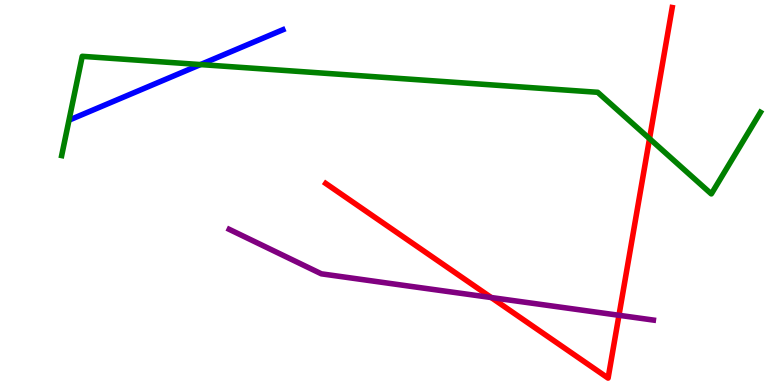[{'lines': ['blue', 'red'], 'intersections': []}, {'lines': ['green', 'red'], 'intersections': [{'x': 8.38, 'y': 6.4}]}, {'lines': ['purple', 'red'], 'intersections': [{'x': 6.34, 'y': 2.27}, {'x': 7.99, 'y': 1.81}]}, {'lines': ['blue', 'green'], 'intersections': [{'x': 2.59, 'y': 8.32}]}, {'lines': ['blue', 'purple'], 'intersections': []}, {'lines': ['green', 'purple'], 'intersections': []}]